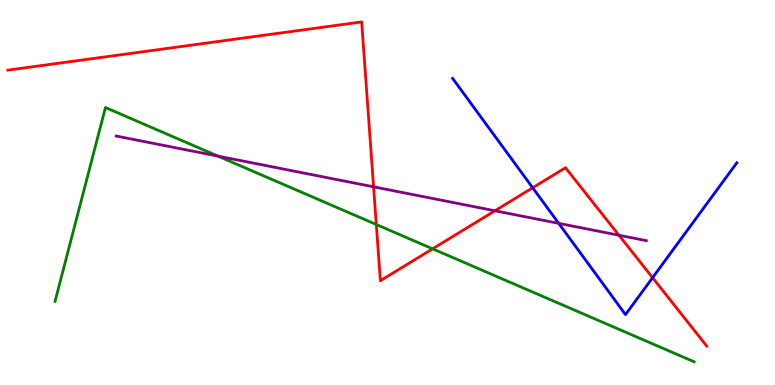[{'lines': ['blue', 'red'], 'intersections': [{'x': 6.87, 'y': 5.12}, {'x': 8.42, 'y': 2.79}]}, {'lines': ['green', 'red'], 'intersections': [{'x': 4.86, 'y': 4.17}, {'x': 5.58, 'y': 3.54}]}, {'lines': ['purple', 'red'], 'intersections': [{'x': 4.82, 'y': 5.15}, {'x': 6.39, 'y': 4.53}, {'x': 7.99, 'y': 3.89}]}, {'lines': ['blue', 'green'], 'intersections': []}, {'lines': ['blue', 'purple'], 'intersections': [{'x': 7.21, 'y': 4.2}]}, {'lines': ['green', 'purple'], 'intersections': [{'x': 2.81, 'y': 5.95}]}]